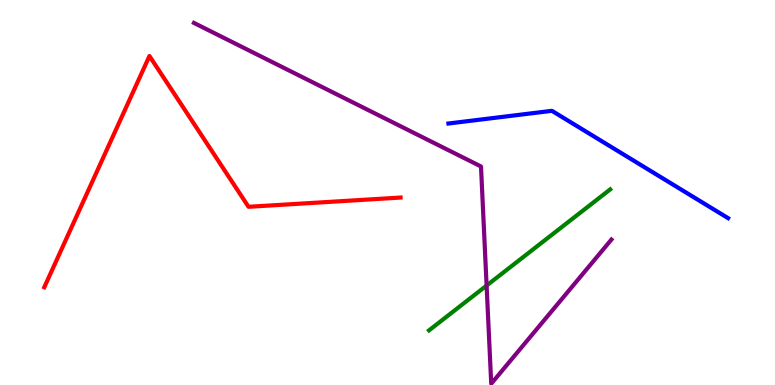[{'lines': ['blue', 'red'], 'intersections': []}, {'lines': ['green', 'red'], 'intersections': []}, {'lines': ['purple', 'red'], 'intersections': []}, {'lines': ['blue', 'green'], 'intersections': []}, {'lines': ['blue', 'purple'], 'intersections': []}, {'lines': ['green', 'purple'], 'intersections': [{'x': 6.28, 'y': 2.58}]}]